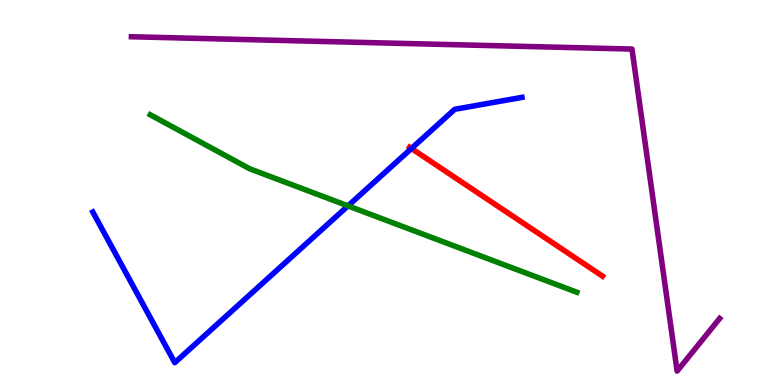[{'lines': ['blue', 'red'], 'intersections': [{'x': 5.31, 'y': 6.14}]}, {'lines': ['green', 'red'], 'intersections': []}, {'lines': ['purple', 'red'], 'intersections': []}, {'lines': ['blue', 'green'], 'intersections': [{'x': 4.49, 'y': 4.65}]}, {'lines': ['blue', 'purple'], 'intersections': []}, {'lines': ['green', 'purple'], 'intersections': []}]